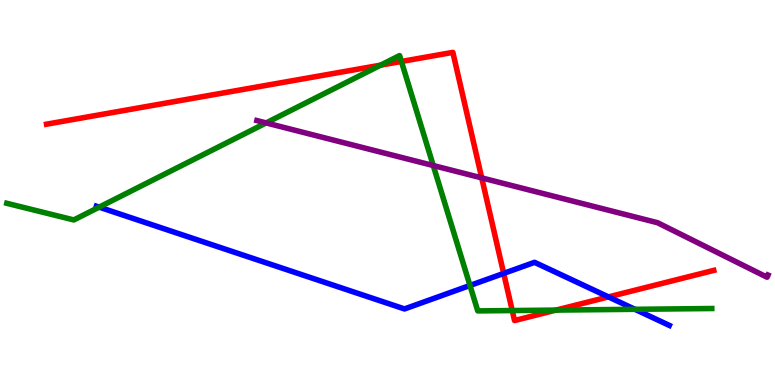[{'lines': ['blue', 'red'], 'intersections': [{'x': 6.5, 'y': 2.9}, {'x': 7.85, 'y': 2.29}]}, {'lines': ['green', 'red'], 'intersections': [{'x': 4.91, 'y': 8.31}, {'x': 5.18, 'y': 8.4}, {'x': 6.61, 'y': 1.93}, {'x': 7.17, 'y': 1.95}]}, {'lines': ['purple', 'red'], 'intersections': [{'x': 6.22, 'y': 5.38}]}, {'lines': ['blue', 'green'], 'intersections': [{'x': 1.28, 'y': 4.62}, {'x': 6.06, 'y': 2.59}, {'x': 8.19, 'y': 1.97}]}, {'lines': ['blue', 'purple'], 'intersections': []}, {'lines': ['green', 'purple'], 'intersections': [{'x': 3.43, 'y': 6.81}, {'x': 5.59, 'y': 5.7}]}]